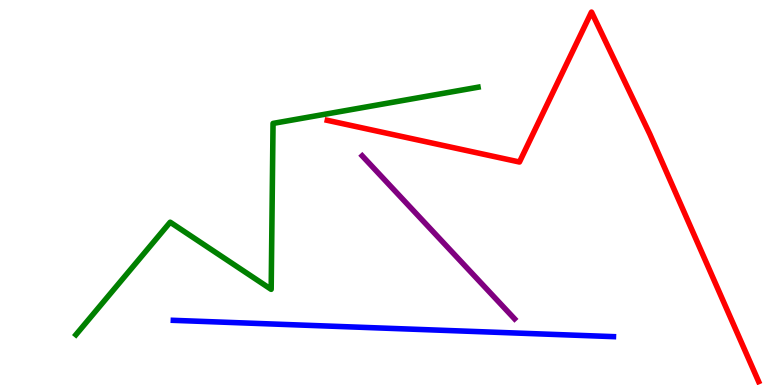[{'lines': ['blue', 'red'], 'intersections': []}, {'lines': ['green', 'red'], 'intersections': []}, {'lines': ['purple', 'red'], 'intersections': []}, {'lines': ['blue', 'green'], 'intersections': []}, {'lines': ['blue', 'purple'], 'intersections': []}, {'lines': ['green', 'purple'], 'intersections': []}]